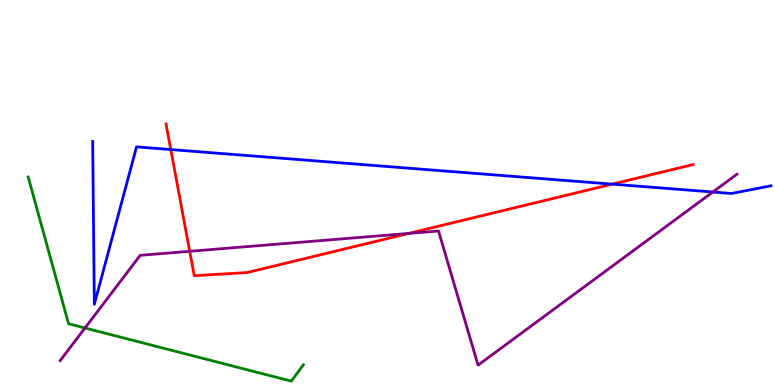[{'lines': ['blue', 'red'], 'intersections': [{'x': 2.2, 'y': 6.12}, {'x': 7.9, 'y': 5.22}]}, {'lines': ['green', 'red'], 'intersections': []}, {'lines': ['purple', 'red'], 'intersections': [{'x': 2.45, 'y': 3.47}, {'x': 5.27, 'y': 3.94}]}, {'lines': ['blue', 'green'], 'intersections': []}, {'lines': ['blue', 'purple'], 'intersections': [{'x': 9.2, 'y': 5.01}]}, {'lines': ['green', 'purple'], 'intersections': [{'x': 1.1, 'y': 1.48}]}]